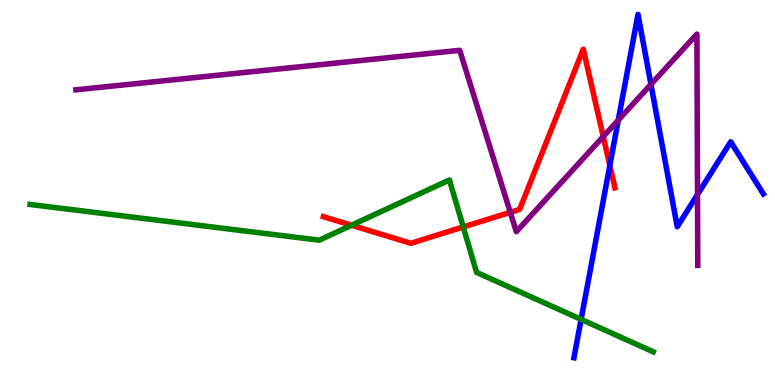[{'lines': ['blue', 'red'], 'intersections': [{'x': 7.87, 'y': 5.7}]}, {'lines': ['green', 'red'], 'intersections': [{'x': 4.54, 'y': 4.15}, {'x': 5.98, 'y': 4.1}]}, {'lines': ['purple', 'red'], 'intersections': [{'x': 6.58, 'y': 4.49}, {'x': 7.78, 'y': 6.45}]}, {'lines': ['blue', 'green'], 'intersections': [{'x': 7.5, 'y': 1.7}]}, {'lines': ['blue', 'purple'], 'intersections': [{'x': 7.98, 'y': 6.88}, {'x': 8.4, 'y': 7.81}, {'x': 9.0, 'y': 4.95}]}, {'lines': ['green', 'purple'], 'intersections': []}]